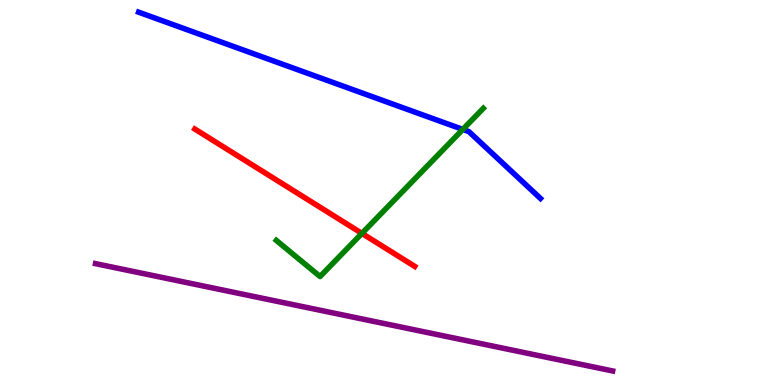[{'lines': ['blue', 'red'], 'intersections': []}, {'lines': ['green', 'red'], 'intersections': [{'x': 4.67, 'y': 3.94}]}, {'lines': ['purple', 'red'], 'intersections': []}, {'lines': ['blue', 'green'], 'intersections': [{'x': 5.97, 'y': 6.64}]}, {'lines': ['blue', 'purple'], 'intersections': []}, {'lines': ['green', 'purple'], 'intersections': []}]